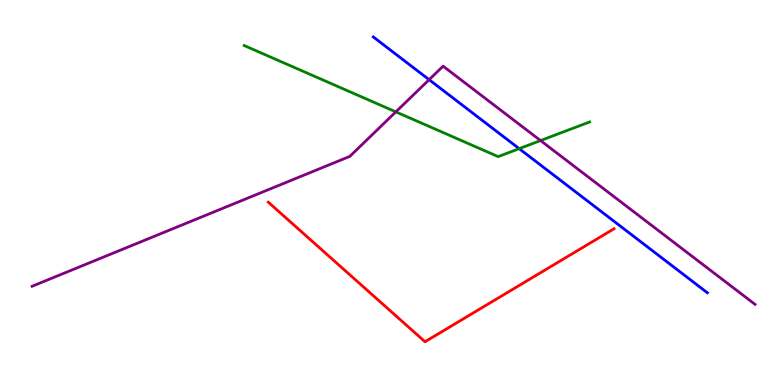[{'lines': ['blue', 'red'], 'intersections': []}, {'lines': ['green', 'red'], 'intersections': []}, {'lines': ['purple', 'red'], 'intersections': []}, {'lines': ['blue', 'green'], 'intersections': [{'x': 6.7, 'y': 6.14}]}, {'lines': ['blue', 'purple'], 'intersections': [{'x': 5.54, 'y': 7.93}]}, {'lines': ['green', 'purple'], 'intersections': [{'x': 5.11, 'y': 7.09}, {'x': 6.97, 'y': 6.35}]}]